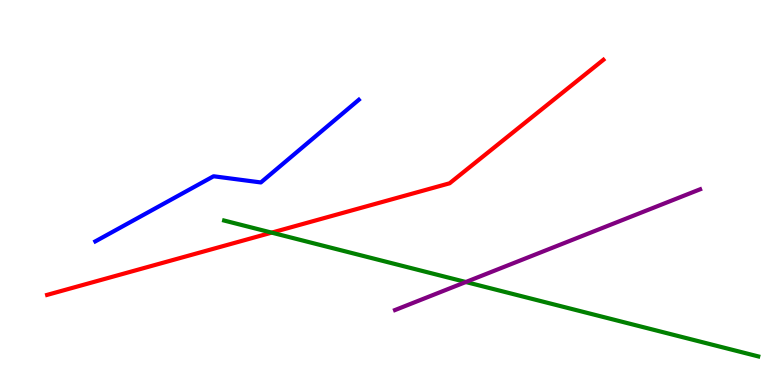[{'lines': ['blue', 'red'], 'intersections': []}, {'lines': ['green', 'red'], 'intersections': [{'x': 3.51, 'y': 3.96}]}, {'lines': ['purple', 'red'], 'intersections': []}, {'lines': ['blue', 'green'], 'intersections': []}, {'lines': ['blue', 'purple'], 'intersections': []}, {'lines': ['green', 'purple'], 'intersections': [{'x': 6.01, 'y': 2.67}]}]